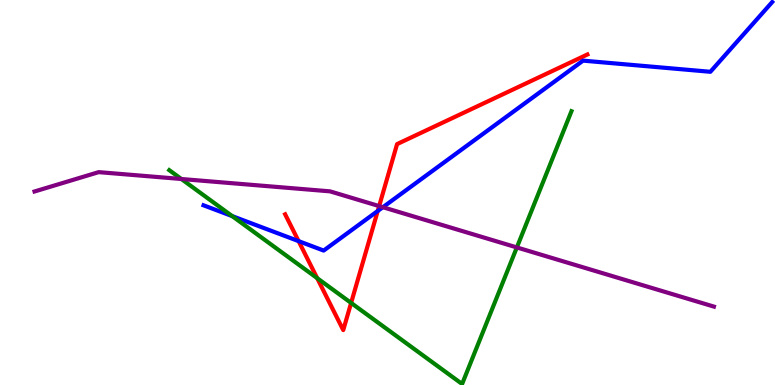[{'lines': ['blue', 'red'], 'intersections': [{'x': 3.85, 'y': 3.74}, {'x': 4.87, 'y': 4.52}]}, {'lines': ['green', 'red'], 'intersections': [{'x': 4.09, 'y': 2.78}, {'x': 4.53, 'y': 2.13}]}, {'lines': ['purple', 'red'], 'intersections': [{'x': 4.89, 'y': 4.65}]}, {'lines': ['blue', 'green'], 'intersections': [{'x': 3.0, 'y': 4.39}]}, {'lines': ['blue', 'purple'], 'intersections': [{'x': 4.94, 'y': 4.62}]}, {'lines': ['green', 'purple'], 'intersections': [{'x': 2.34, 'y': 5.35}, {'x': 6.67, 'y': 3.57}]}]